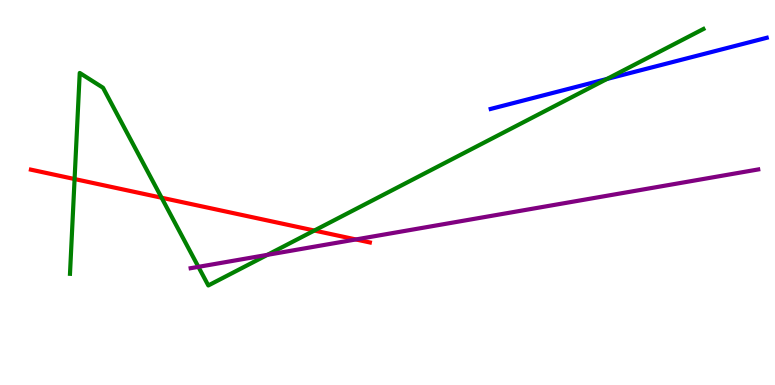[{'lines': ['blue', 'red'], 'intersections': []}, {'lines': ['green', 'red'], 'intersections': [{'x': 0.962, 'y': 5.35}, {'x': 2.09, 'y': 4.86}, {'x': 4.06, 'y': 4.01}]}, {'lines': ['purple', 'red'], 'intersections': [{'x': 4.59, 'y': 3.78}]}, {'lines': ['blue', 'green'], 'intersections': [{'x': 7.83, 'y': 7.95}]}, {'lines': ['blue', 'purple'], 'intersections': []}, {'lines': ['green', 'purple'], 'intersections': [{'x': 2.56, 'y': 3.07}, {'x': 3.45, 'y': 3.38}]}]